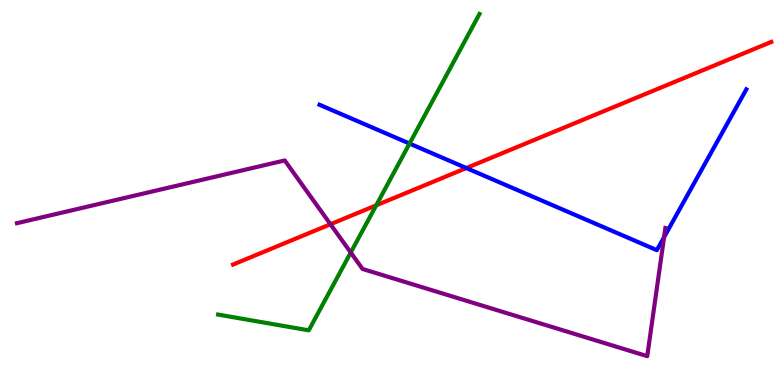[{'lines': ['blue', 'red'], 'intersections': [{'x': 6.02, 'y': 5.64}]}, {'lines': ['green', 'red'], 'intersections': [{'x': 4.85, 'y': 4.67}]}, {'lines': ['purple', 'red'], 'intersections': [{'x': 4.26, 'y': 4.18}]}, {'lines': ['blue', 'green'], 'intersections': [{'x': 5.28, 'y': 6.27}]}, {'lines': ['blue', 'purple'], 'intersections': [{'x': 8.57, 'y': 3.84}]}, {'lines': ['green', 'purple'], 'intersections': [{'x': 4.53, 'y': 3.44}]}]